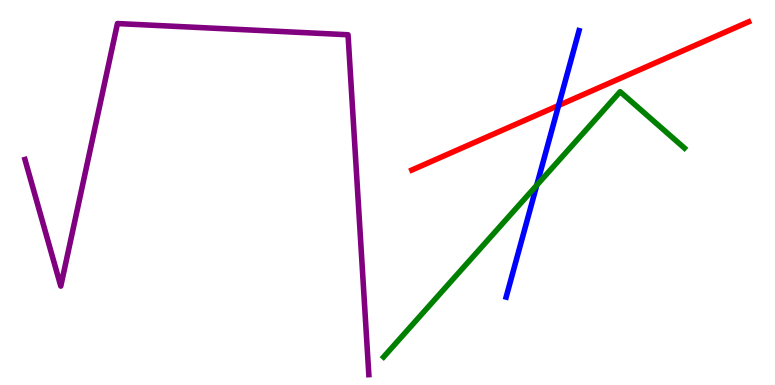[{'lines': ['blue', 'red'], 'intersections': [{'x': 7.21, 'y': 7.26}]}, {'lines': ['green', 'red'], 'intersections': []}, {'lines': ['purple', 'red'], 'intersections': []}, {'lines': ['blue', 'green'], 'intersections': [{'x': 6.93, 'y': 5.19}]}, {'lines': ['blue', 'purple'], 'intersections': []}, {'lines': ['green', 'purple'], 'intersections': []}]